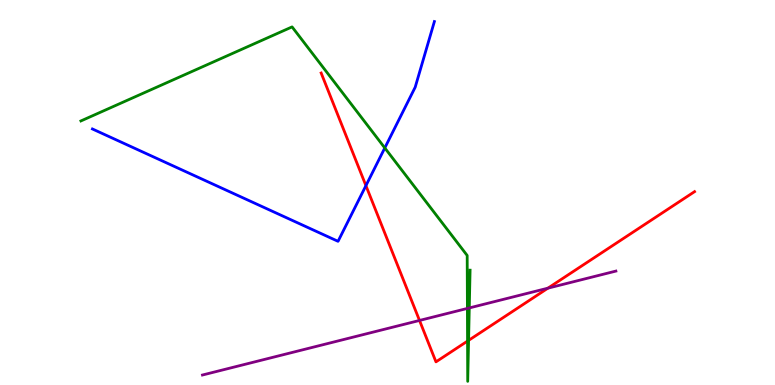[{'lines': ['blue', 'red'], 'intersections': [{'x': 4.72, 'y': 5.18}]}, {'lines': ['green', 'red'], 'intersections': [{'x': 6.03, 'y': 1.14}, {'x': 6.05, 'y': 1.16}]}, {'lines': ['purple', 'red'], 'intersections': [{'x': 5.41, 'y': 1.68}, {'x': 7.07, 'y': 2.51}]}, {'lines': ['blue', 'green'], 'intersections': [{'x': 4.97, 'y': 6.16}]}, {'lines': ['blue', 'purple'], 'intersections': []}, {'lines': ['green', 'purple'], 'intersections': [{'x': 6.03, 'y': 1.99}, {'x': 6.06, 'y': 2.0}]}]